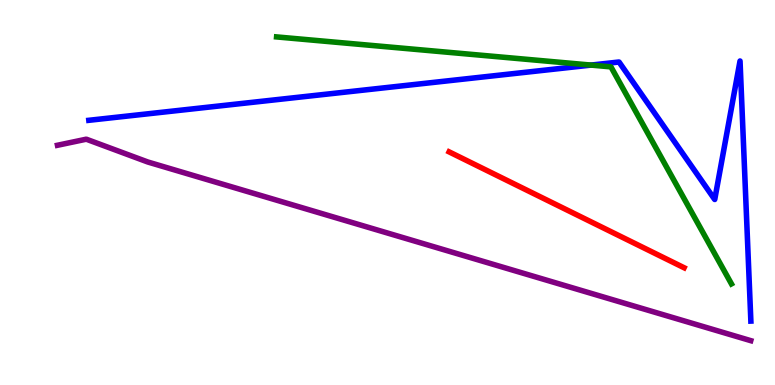[{'lines': ['blue', 'red'], 'intersections': []}, {'lines': ['green', 'red'], 'intersections': []}, {'lines': ['purple', 'red'], 'intersections': []}, {'lines': ['blue', 'green'], 'intersections': [{'x': 7.63, 'y': 8.31}]}, {'lines': ['blue', 'purple'], 'intersections': []}, {'lines': ['green', 'purple'], 'intersections': []}]